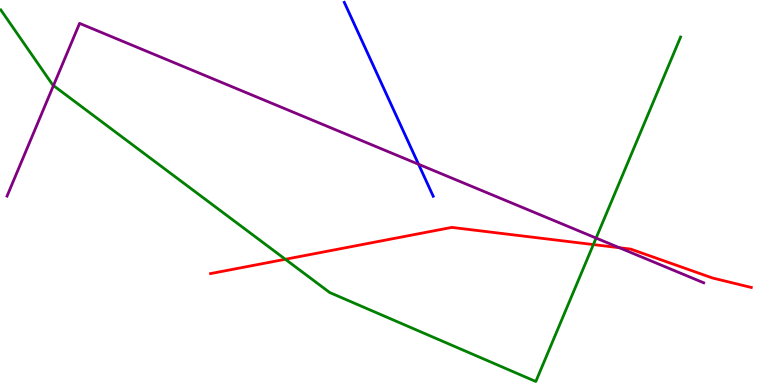[{'lines': ['blue', 'red'], 'intersections': []}, {'lines': ['green', 'red'], 'intersections': [{'x': 3.68, 'y': 3.27}, {'x': 7.66, 'y': 3.65}]}, {'lines': ['purple', 'red'], 'intersections': [{'x': 7.99, 'y': 3.57}]}, {'lines': ['blue', 'green'], 'intersections': []}, {'lines': ['blue', 'purple'], 'intersections': [{'x': 5.4, 'y': 5.73}]}, {'lines': ['green', 'purple'], 'intersections': [{'x': 0.69, 'y': 7.78}, {'x': 7.69, 'y': 3.82}]}]